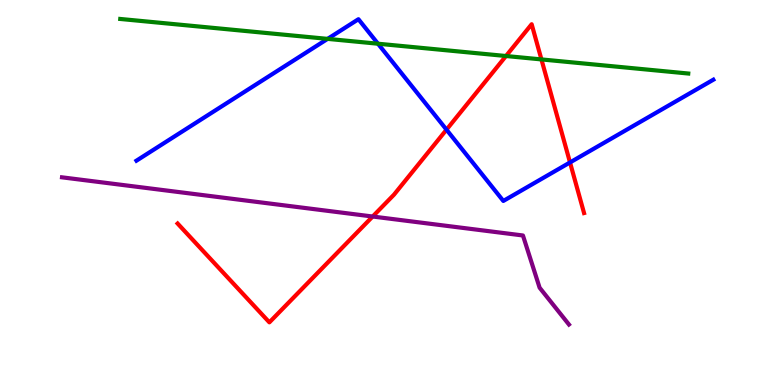[{'lines': ['blue', 'red'], 'intersections': [{'x': 5.76, 'y': 6.63}, {'x': 7.35, 'y': 5.78}]}, {'lines': ['green', 'red'], 'intersections': [{'x': 6.53, 'y': 8.55}, {'x': 6.99, 'y': 8.46}]}, {'lines': ['purple', 'red'], 'intersections': [{'x': 4.81, 'y': 4.38}]}, {'lines': ['blue', 'green'], 'intersections': [{'x': 4.23, 'y': 8.99}, {'x': 4.88, 'y': 8.86}]}, {'lines': ['blue', 'purple'], 'intersections': []}, {'lines': ['green', 'purple'], 'intersections': []}]